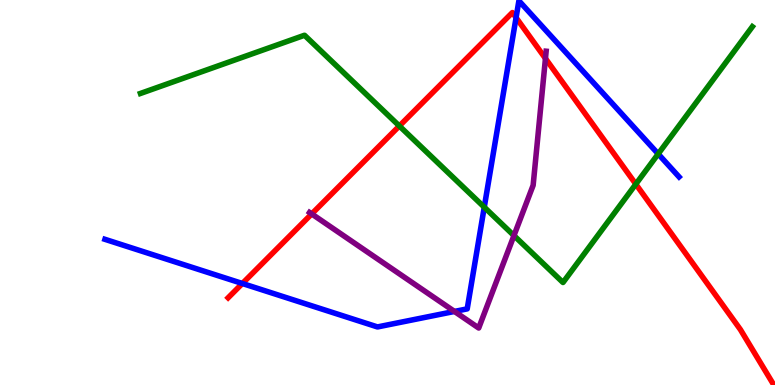[{'lines': ['blue', 'red'], 'intersections': [{'x': 3.13, 'y': 2.64}, {'x': 6.66, 'y': 9.54}]}, {'lines': ['green', 'red'], 'intersections': [{'x': 5.15, 'y': 6.73}, {'x': 8.2, 'y': 5.22}]}, {'lines': ['purple', 'red'], 'intersections': [{'x': 4.02, 'y': 4.44}, {'x': 7.04, 'y': 8.48}]}, {'lines': ['blue', 'green'], 'intersections': [{'x': 6.25, 'y': 4.62}, {'x': 8.49, 'y': 6.0}]}, {'lines': ['blue', 'purple'], 'intersections': [{'x': 5.86, 'y': 1.91}]}, {'lines': ['green', 'purple'], 'intersections': [{'x': 6.63, 'y': 3.88}]}]